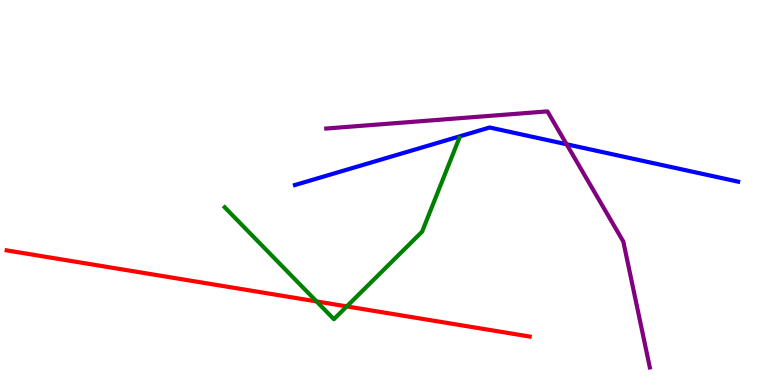[{'lines': ['blue', 'red'], 'intersections': []}, {'lines': ['green', 'red'], 'intersections': [{'x': 4.08, 'y': 2.17}, {'x': 4.47, 'y': 2.04}]}, {'lines': ['purple', 'red'], 'intersections': []}, {'lines': ['blue', 'green'], 'intersections': []}, {'lines': ['blue', 'purple'], 'intersections': [{'x': 7.31, 'y': 6.25}]}, {'lines': ['green', 'purple'], 'intersections': []}]